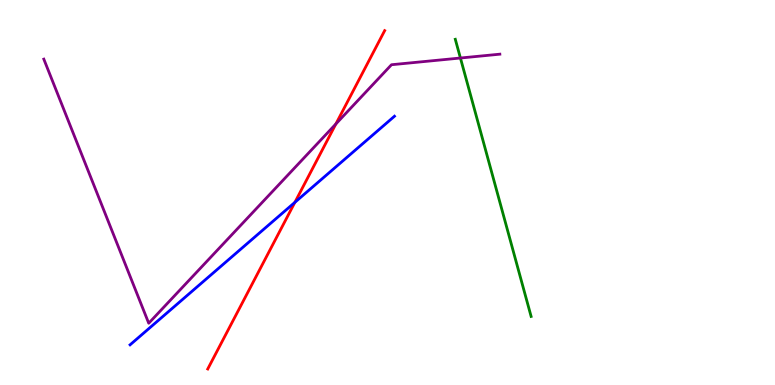[{'lines': ['blue', 'red'], 'intersections': [{'x': 3.8, 'y': 4.74}]}, {'lines': ['green', 'red'], 'intersections': []}, {'lines': ['purple', 'red'], 'intersections': [{'x': 4.33, 'y': 6.78}]}, {'lines': ['blue', 'green'], 'intersections': []}, {'lines': ['blue', 'purple'], 'intersections': []}, {'lines': ['green', 'purple'], 'intersections': [{'x': 5.94, 'y': 8.49}]}]